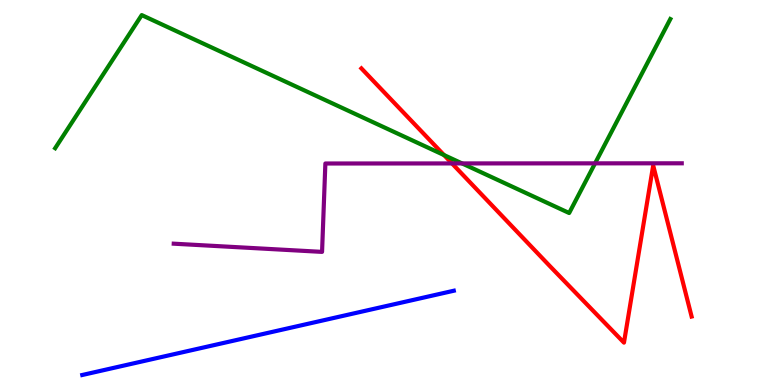[{'lines': ['blue', 'red'], 'intersections': []}, {'lines': ['green', 'red'], 'intersections': [{'x': 5.73, 'y': 5.97}]}, {'lines': ['purple', 'red'], 'intersections': [{'x': 5.83, 'y': 5.76}]}, {'lines': ['blue', 'green'], 'intersections': []}, {'lines': ['blue', 'purple'], 'intersections': []}, {'lines': ['green', 'purple'], 'intersections': [{'x': 5.96, 'y': 5.76}, {'x': 7.68, 'y': 5.76}]}]